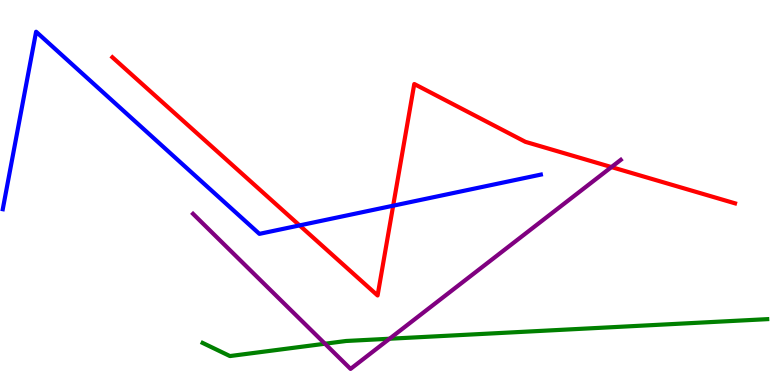[{'lines': ['blue', 'red'], 'intersections': [{'x': 3.87, 'y': 4.15}, {'x': 5.07, 'y': 4.66}]}, {'lines': ['green', 'red'], 'intersections': []}, {'lines': ['purple', 'red'], 'intersections': [{'x': 7.89, 'y': 5.66}]}, {'lines': ['blue', 'green'], 'intersections': []}, {'lines': ['blue', 'purple'], 'intersections': []}, {'lines': ['green', 'purple'], 'intersections': [{'x': 4.19, 'y': 1.07}, {'x': 5.03, 'y': 1.2}]}]